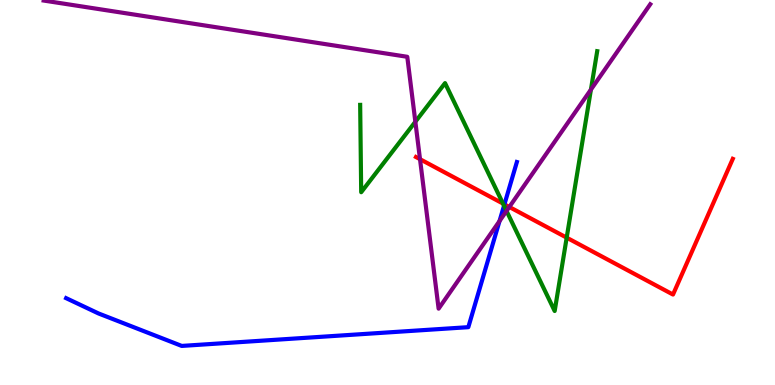[{'lines': ['blue', 'red'], 'intersections': [{'x': 6.51, 'y': 4.69}]}, {'lines': ['green', 'red'], 'intersections': [{'x': 6.49, 'y': 4.71}, {'x': 7.31, 'y': 3.83}]}, {'lines': ['purple', 'red'], 'intersections': [{'x': 5.42, 'y': 5.87}, {'x': 6.57, 'y': 4.62}]}, {'lines': ['blue', 'green'], 'intersections': [{'x': 6.5, 'y': 4.66}]}, {'lines': ['blue', 'purple'], 'intersections': [{'x': 6.45, 'y': 4.26}]}, {'lines': ['green', 'purple'], 'intersections': [{'x': 5.36, 'y': 6.84}, {'x': 6.54, 'y': 4.52}, {'x': 7.62, 'y': 7.67}]}]